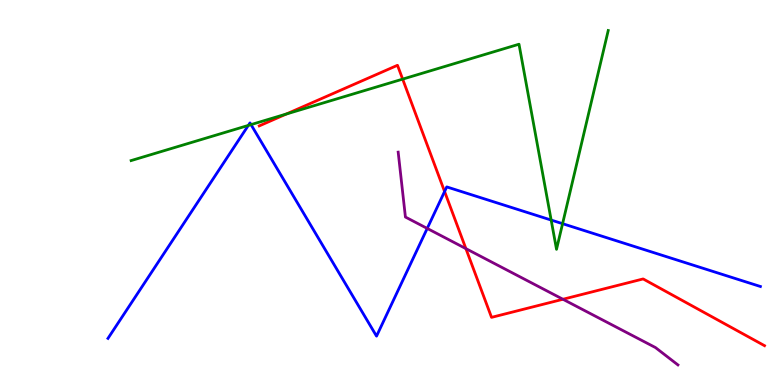[{'lines': ['blue', 'red'], 'intersections': [{'x': 5.74, 'y': 5.03}]}, {'lines': ['green', 'red'], 'intersections': [{'x': 3.69, 'y': 7.04}, {'x': 5.2, 'y': 7.94}]}, {'lines': ['purple', 'red'], 'intersections': [{'x': 6.01, 'y': 3.54}, {'x': 7.26, 'y': 2.23}]}, {'lines': ['blue', 'green'], 'intersections': [{'x': 3.2, 'y': 6.74}, {'x': 3.24, 'y': 6.76}, {'x': 7.11, 'y': 4.28}, {'x': 7.26, 'y': 4.19}]}, {'lines': ['blue', 'purple'], 'intersections': [{'x': 5.51, 'y': 4.07}]}, {'lines': ['green', 'purple'], 'intersections': []}]